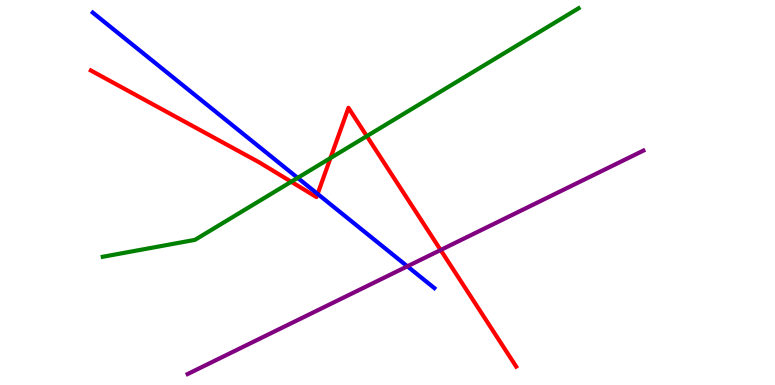[{'lines': ['blue', 'red'], 'intersections': [{'x': 4.1, 'y': 4.96}]}, {'lines': ['green', 'red'], 'intersections': [{'x': 3.76, 'y': 5.28}, {'x': 4.26, 'y': 5.89}, {'x': 4.73, 'y': 6.46}]}, {'lines': ['purple', 'red'], 'intersections': [{'x': 5.69, 'y': 3.51}]}, {'lines': ['blue', 'green'], 'intersections': [{'x': 3.84, 'y': 5.38}]}, {'lines': ['blue', 'purple'], 'intersections': [{'x': 5.26, 'y': 3.08}]}, {'lines': ['green', 'purple'], 'intersections': []}]